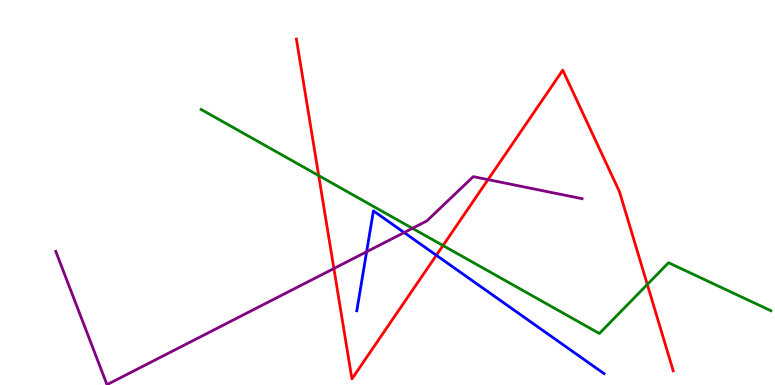[{'lines': ['blue', 'red'], 'intersections': [{'x': 5.63, 'y': 3.37}]}, {'lines': ['green', 'red'], 'intersections': [{'x': 4.11, 'y': 5.44}, {'x': 5.72, 'y': 3.62}, {'x': 8.35, 'y': 2.61}]}, {'lines': ['purple', 'red'], 'intersections': [{'x': 4.31, 'y': 3.03}, {'x': 6.3, 'y': 5.33}]}, {'lines': ['blue', 'green'], 'intersections': []}, {'lines': ['blue', 'purple'], 'intersections': [{'x': 4.73, 'y': 3.46}, {'x': 5.21, 'y': 3.96}]}, {'lines': ['green', 'purple'], 'intersections': [{'x': 5.32, 'y': 4.07}]}]